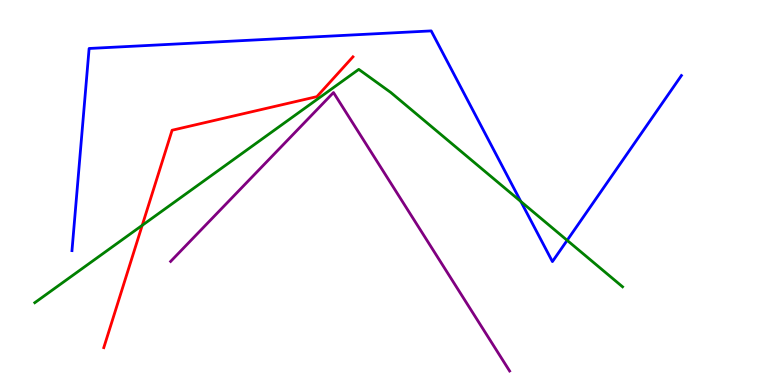[{'lines': ['blue', 'red'], 'intersections': []}, {'lines': ['green', 'red'], 'intersections': [{'x': 1.84, 'y': 4.15}]}, {'lines': ['purple', 'red'], 'intersections': []}, {'lines': ['blue', 'green'], 'intersections': [{'x': 6.72, 'y': 4.77}, {'x': 7.32, 'y': 3.76}]}, {'lines': ['blue', 'purple'], 'intersections': []}, {'lines': ['green', 'purple'], 'intersections': []}]